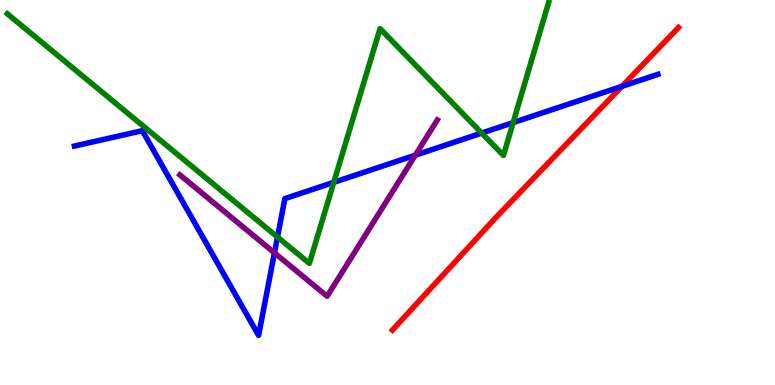[{'lines': ['blue', 'red'], 'intersections': [{'x': 8.03, 'y': 7.76}]}, {'lines': ['green', 'red'], 'intersections': []}, {'lines': ['purple', 'red'], 'intersections': []}, {'lines': ['blue', 'green'], 'intersections': [{'x': 3.58, 'y': 3.84}, {'x': 4.31, 'y': 5.26}, {'x': 6.22, 'y': 6.54}, {'x': 6.62, 'y': 6.82}]}, {'lines': ['blue', 'purple'], 'intersections': [{'x': 3.54, 'y': 3.43}, {'x': 5.36, 'y': 5.97}]}, {'lines': ['green', 'purple'], 'intersections': []}]